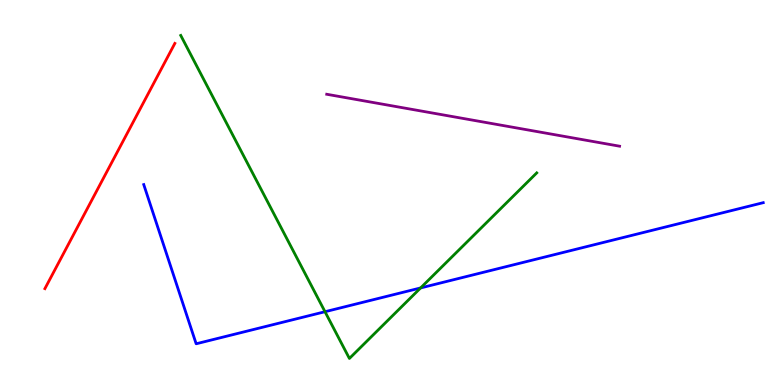[{'lines': ['blue', 'red'], 'intersections': []}, {'lines': ['green', 'red'], 'intersections': []}, {'lines': ['purple', 'red'], 'intersections': []}, {'lines': ['blue', 'green'], 'intersections': [{'x': 4.19, 'y': 1.9}, {'x': 5.43, 'y': 2.52}]}, {'lines': ['blue', 'purple'], 'intersections': []}, {'lines': ['green', 'purple'], 'intersections': []}]